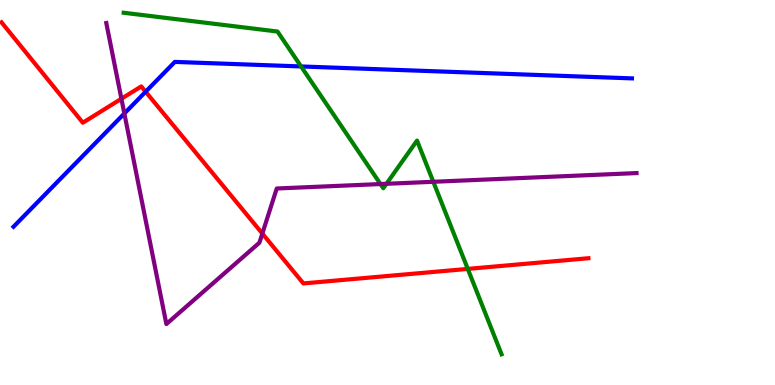[{'lines': ['blue', 'red'], 'intersections': [{'x': 1.88, 'y': 7.62}]}, {'lines': ['green', 'red'], 'intersections': [{'x': 6.04, 'y': 3.02}]}, {'lines': ['purple', 'red'], 'intersections': [{'x': 1.57, 'y': 7.43}, {'x': 3.39, 'y': 3.93}]}, {'lines': ['blue', 'green'], 'intersections': [{'x': 3.88, 'y': 8.27}]}, {'lines': ['blue', 'purple'], 'intersections': [{'x': 1.6, 'y': 7.05}]}, {'lines': ['green', 'purple'], 'intersections': [{'x': 4.91, 'y': 5.22}, {'x': 4.99, 'y': 5.23}, {'x': 5.59, 'y': 5.28}]}]